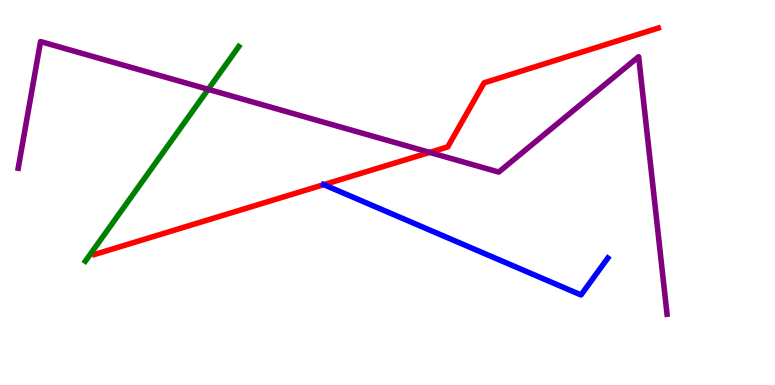[{'lines': ['blue', 'red'], 'intersections': [{'x': 4.18, 'y': 5.2}]}, {'lines': ['green', 'red'], 'intersections': []}, {'lines': ['purple', 'red'], 'intersections': [{'x': 5.54, 'y': 6.04}]}, {'lines': ['blue', 'green'], 'intersections': []}, {'lines': ['blue', 'purple'], 'intersections': []}, {'lines': ['green', 'purple'], 'intersections': [{'x': 2.69, 'y': 7.68}]}]